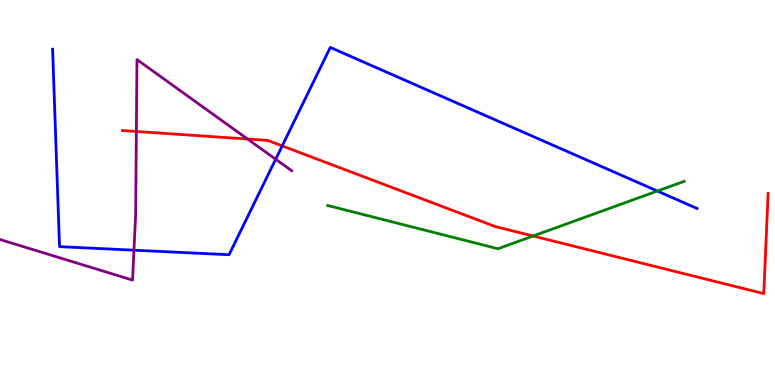[{'lines': ['blue', 'red'], 'intersections': [{'x': 3.64, 'y': 6.21}]}, {'lines': ['green', 'red'], 'intersections': [{'x': 6.88, 'y': 3.87}]}, {'lines': ['purple', 'red'], 'intersections': [{'x': 1.76, 'y': 6.59}, {'x': 3.19, 'y': 6.39}]}, {'lines': ['blue', 'green'], 'intersections': [{'x': 8.48, 'y': 5.04}]}, {'lines': ['blue', 'purple'], 'intersections': [{'x': 1.73, 'y': 3.5}, {'x': 3.56, 'y': 5.86}]}, {'lines': ['green', 'purple'], 'intersections': []}]